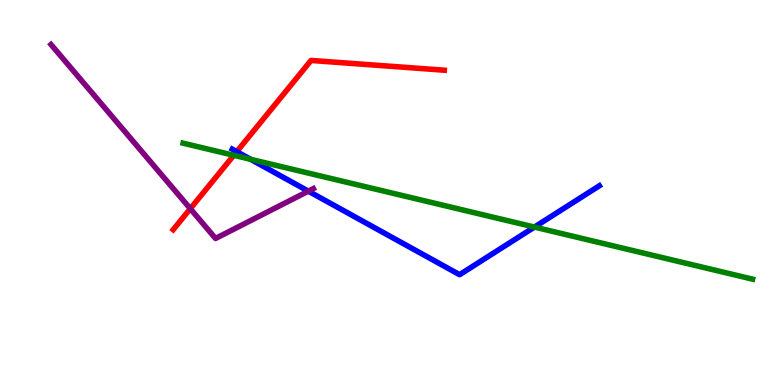[{'lines': ['blue', 'red'], 'intersections': [{'x': 3.05, 'y': 6.06}]}, {'lines': ['green', 'red'], 'intersections': [{'x': 3.02, 'y': 5.97}]}, {'lines': ['purple', 'red'], 'intersections': [{'x': 2.46, 'y': 4.58}]}, {'lines': ['blue', 'green'], 'intersections': [{'x': 3.23, 'y': 5.86}, {'x': 6.9, 'y': 4.1}]}, {'lines': ['blue', 'purple'], 'intersections': [{'x': 3.98, 'y': 5.03}]}, {'lines': ['green', 'purple'], 'intersections': []}]